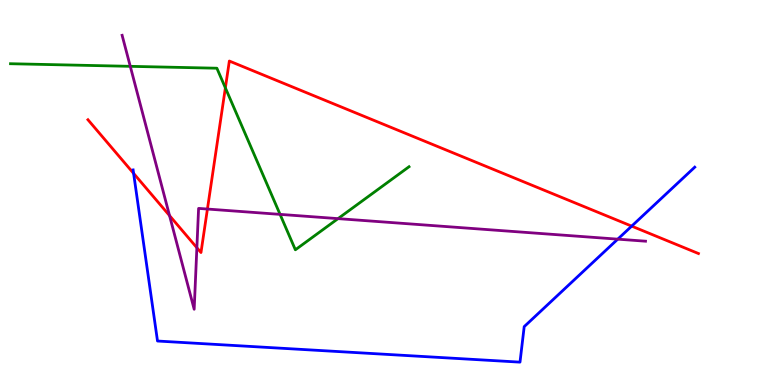[{'lines': ['blue', 'red'], 'intersections': [{'x': 1.72, 'y': 5.5}, {'x': 8.15, 'y': 4.13}]}, {'lines': ['green', 'red'], 'intersections': [{'x': 2.91, 'y': 7.72}]}, {'lines': ['purple', 'red'], 'intersections': [{'x': 2.19, 'y': 4.4}, {'x': 2.54, 'y': 3.57}, {'x': 2.68, 'y': 4.57}]}, {'lines': ['blue', 'green'], 'intersections': []}, {'lines': ['blue', 'purple'], 'intersections': [{'x': 7.97, 'y': 3.79}]}, {'lines': ['green', 'purple'], 'intersections': [{'x': 1.68, 'y': 8.28}, {'x': 3.61, 'y': 4.43}, {'x': 4.36, 'y': 4.32}]}]